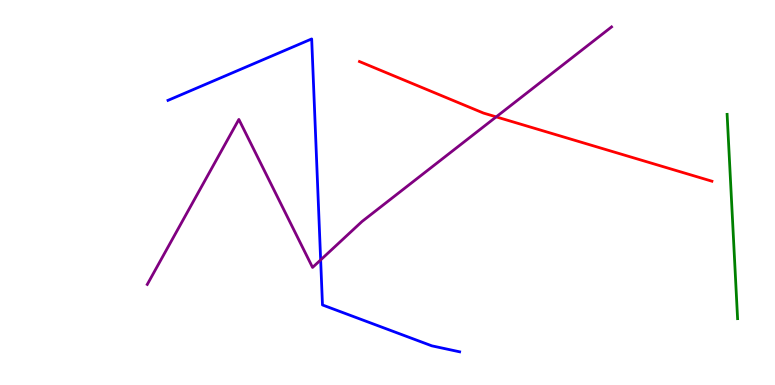[{'lines': ['blue', 'red'], 'intersections': []}, {'lines': ['green', 'red'], 'intersections': []}, {'lines': ['purple', 'red'], 'intersections': [{'x': 6.4, 'y': 6.96}]}, {'lines': ['blue', 'green'], 'intersections': []}, {'lines': ['blue', 'purple'], 'intersections': [{'x': 4.14, 'y': 3.25}]}, {'lines': ['green', 'purple'], 'intersections': []}]